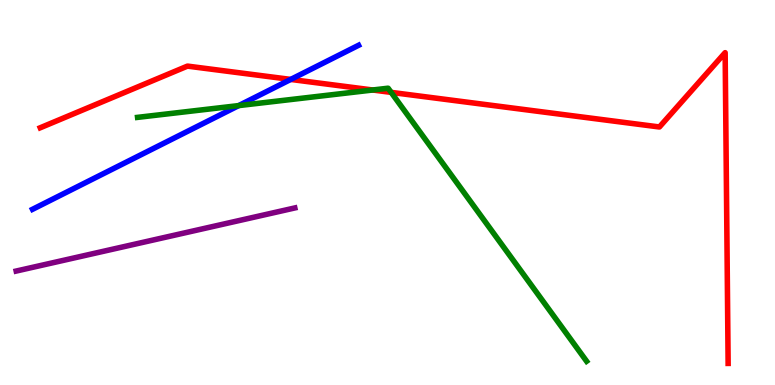[{'lines': ['blue', 'red'], 'intersections': [{'x': 3.75, 'y': 7.94}]}, {'lines': ['green', 'red'], 'intersections': [{'x': 4.81, 'y': 7.66}, {'x': 5.05, 'y': 7.6}]}, {'lines': ['purple', 'red'], 'intersections': []}, {'lines': ['blue', 'green'], 'intersections': [{'x': 3.08, 'y': 7.26}]}, {'lines': ['blue', 'purple'], 'intersections': []}, {'lines': ['green', 'purple'], 'intersections': []}]